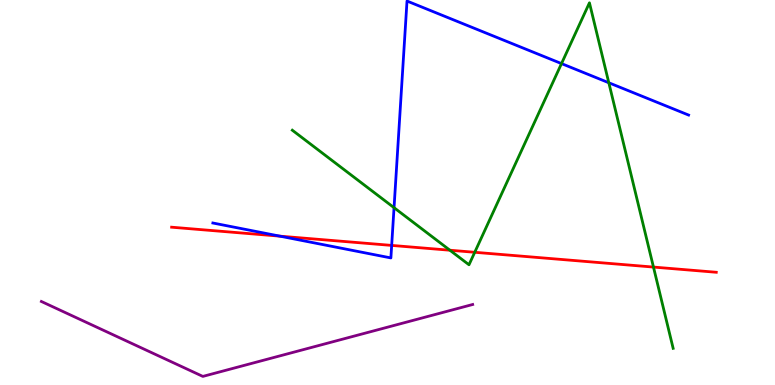[{'lines': ['blue', 'red'], 'intersections': [{'x': 3.61, 'y': 3.87}, {'x': 5.05, 'y': 3.63}]}, {'lines': ['green', 'red'], 'intersections': [{'x': 5.81, 'y': 3.5}, {'x': 6.13, 'y': 3.45}, {'x': 8.43, 'y': 3.06}]}, {'lines': ['purple', 'red'], 'intersections': []}, {'lines': ['blue', 'green'], 'intersections': [{'x': 5.08, 'y': 4.61}, {'x': 7.25, 'y': 8.35}, {'x': 7.86, 'y': 7.85}]}, {'lines': ['blue', 'purple'], 'intersections': []}, {'lines': ['green', 'purple'], 'intersections': []}]